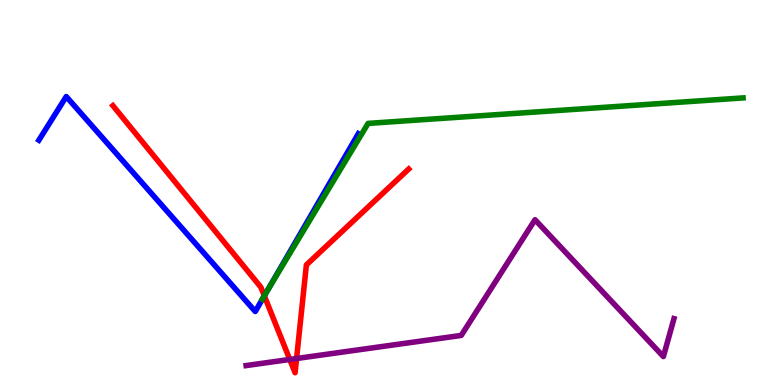[{'lines': ['blue', 'red'], 'intersections': [{'x': 3.41, 'y': 2.32}]}, {'lines': ['green', 'red'], 'intersections': [{'x': 3.41, 'y': 2.32}]}, {'lines': ['purple', 'red'], 'intersections': [{'x': 3.74, 'y': 0.663}, {'x': 3.83, 'y': 0.688}]}, {'lines': ['blue', 'green'], 'intersections': [{'x': 3.45, 'y': 2.46}]}, {'lines': ['blue', 'purple'], 'intersections': []}, {'lines': ['green', 'purple'], 'intersections': []}]